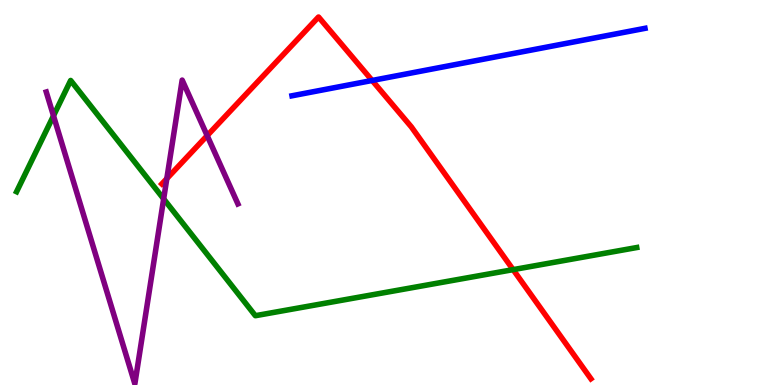[{'lines': ['blue', 'red'], 'intersections': [{'x': 4.8, 'y': 7.91}]}, {'lines': ['green', 'red'], 'intersections': [{'x': 6.62, 'y': 3.0}]}, {'lines': ['purple', 'red'], 'intersections': [{'x': 2.15, 'y': 5.36}, {'x': 2.67, 'y': 6.48}]}, {'lines': ['blue', 'green'], 'intersections': []}, {'lines': ['blue', 'purple'], 'intersections': []}, {'lines': ['green', 'purple'], 'intersections': [{'x': 0.69, 'y': 6.99}, {'x': 2.11, 'y': 4.83}]}]